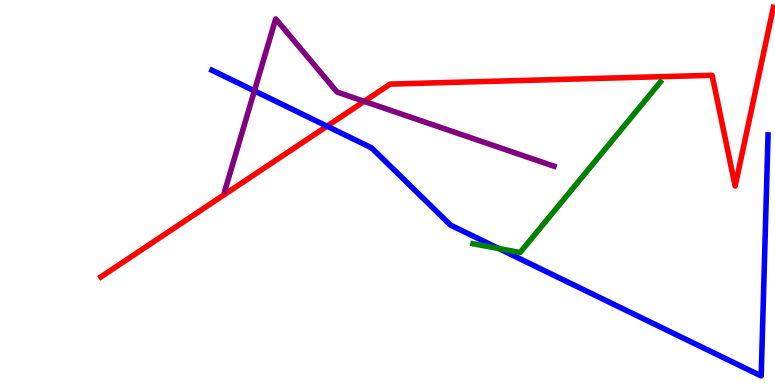[{'lines': ['blue', 'red'], 'intersections': [{'x': 4.22, 'y': 6.72}]}, {'lines': ['green', 'red'], 'intersections': []}, {'lines': ['purple', 'red'], 'intersections': [{'x': 4.7, 'y': 7.37}]}, {'lines': ['blue', 'green'], 'intersections': [{'x': 6.44, 'y': 3.54}]}, {'lines': ['blue', 'purple'], 'intersections': [{'x': 3.28, 'y': 7.64}]}, {'lines': ['green', 'purple'], 'intersections': []}]